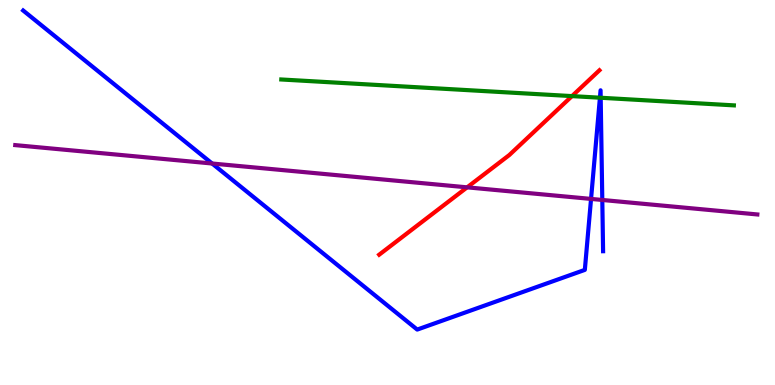[{'lines': ['blue', 'red'], 'intersections': []}, {'lines': ['green', 'red'], 'intersections': [{'x': 7.38, 'y': 7.5}]}, {'lines': ['purple', 'red'], 'intersections': [{'x': 6.03, 'y': 5.13}]}, {'lines': ['blue', 'green'], 'intersections': [{'x': 7.74, 'y': 7.46}, {'x': 7.75, 'y': 7.46}]}, {'lines': ['blue', 'purple'], 'intersections': [{'x': 2.74, 'y': 5.75}, {'x': 7.63, 'y': 4.83}, {'x': 7.77, 'y': 4.81}]}, {'lines': ['green', 'purple'], 'intersections': []}]